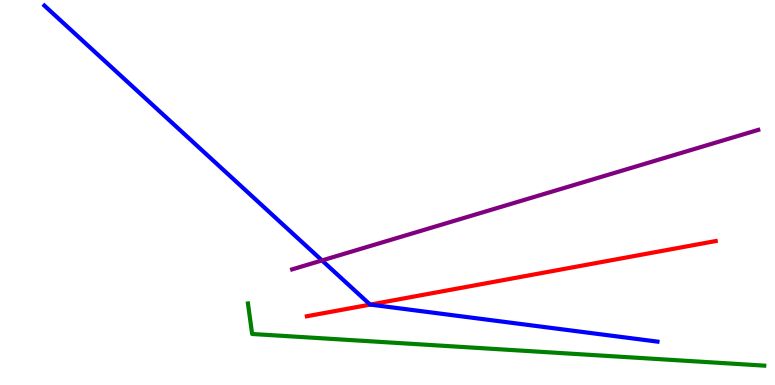[{'lines': ['blue', 'red'], 'intersections': [{'x': 4.78, 'y': 2.09}]}, {'lines': ['green', 'red'], 'intersections': []}, {'lines': ['purple', 'red'], 'intersections': []}, {'lines': ['blue', 'green'], 'intersections': []}, {'lines': ['blue', 'purple'], 'intersections': [{'x': 4.15, 'y': 3.24}]}, {'lines': ['green', 'purple'], 'intersections': []}]